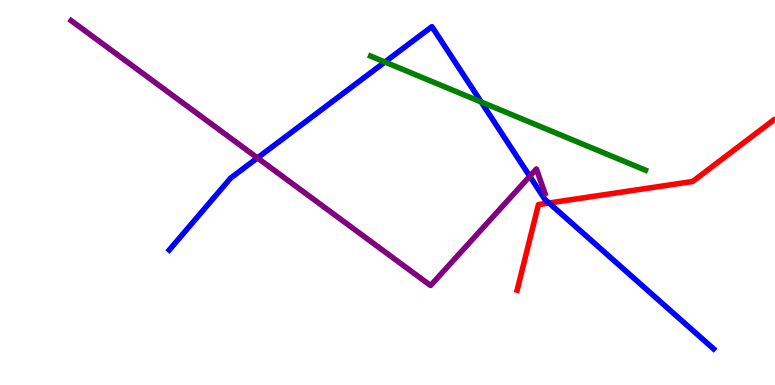[{'lines': ['blue', 'red'], 'intersections': [{'x': 7.08, 'y': 4.73}]}, {'lines': ['green', 'red'], 'intersections': []}, {'lines': ['purple', 'red'], 'intersections': []}, {'lines': ['blue', 'green'], 'intersections': [{'x': 4.97, 'y': 8.39}, {'x': 6.21, 'y': 7.35}]}, {'lines': ['blue', 'purple'], 'intersections': [{'x': 3.32, 'y': 5.9}, {'x': 6.84, 'y': 5.42}]}, {'lines': ['green', 'purple'], 'intersections': []}]